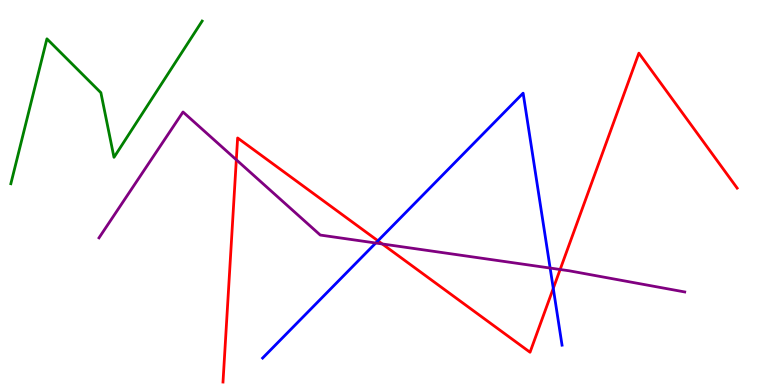[{'lines': ['blue', 'red'], 'intersections': [{'x': 4.88, 'y': 3.75}, {'x': 7.14, 'y': 2.51}]}, {'lines': ['green', 'red'], 'intersections': []}, {'lines': ['purple', 'red'], 'intersections': [{'x': 3.05, 'y': 5.85}, {'x': 4.93, 'y': 3.66}, {'x': 7.23, 'y': 3.0}]}, {'lines': ['blue', 'green'], 'intersections': []}, {'lines': ['blue', 'purple'], 'intersections': [{'x': 4.85, 'y': 3.69}, {'x': 7.1, 'y': 3.04}]}, {'lines': ['green', 'purple'], 'intersections': []}]